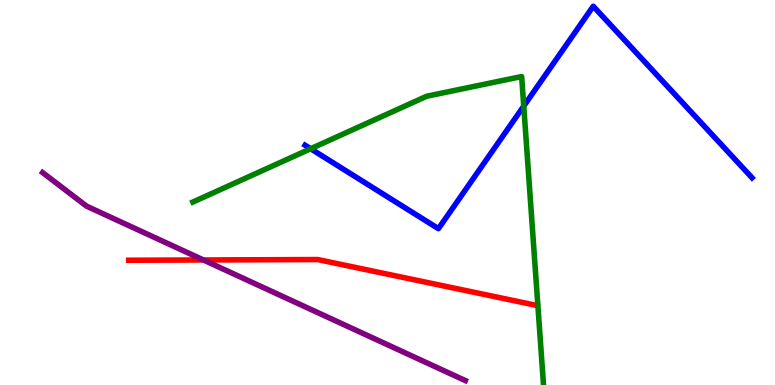[{'lines': ['blue', 'red'], 'intersections': []}, {'lines': ['green', 'red'], 'intersections': []}, {'lines': ['purple', 'red'], 'intersections': [{'x': 2.62, 'y': 3.25}]}, {'lines': ['blue', 'green'], 'intersections': [{'x': 4.01, 'y': 6.14}, {'x': 6.76, 'y': 7.24}]}, {'lines': ['blue', 'purple'], 'intersections': []}, {'lines': ['green', 'purple'], 'intersections': []}]